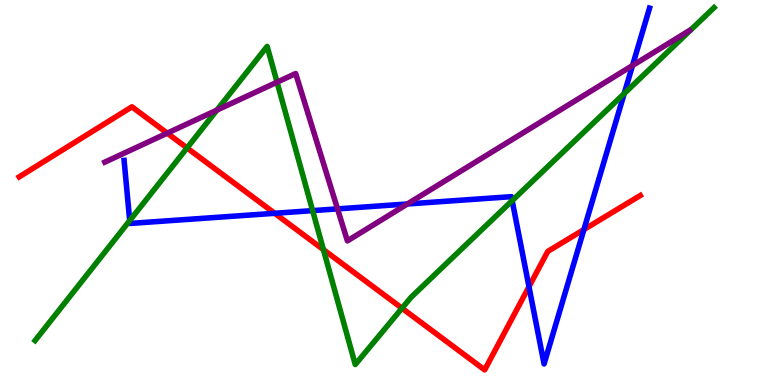[{'lines': ['blue', 'red'], 'intersections': [{'x': 3.54, 'y': 4.46}, {'x': 6.83, 'y': 2.55}, {'x': 7.53, 'y': 4.04}]}, {'lines': ['green', 'red'], 'intersections': [{'x': 2.41, 'y': 6.16}, {'x': 4.17, 'y': 3.52}, {'x': 5.19, 'y': 1.99}]}, {'lines': ['purple', 'red'], 'intersections': [{'x': 2.16, 'y': 6.54}]}, {'lines': ['blue', 'green'], 'intersections': [{'x': 1.67, 'y': 4.27}, {'x': 4.03, 'y': 4.53}, {'x': 6.61, 'y': 4.79}, {'x': 8.05, 'y': 7.57}]}, {'lines': ['blue', 'purple'], 'intersections': [{'x': 4.36, 'y': 4.57}, {'x': 5.26, 'y': 4.7}, {'x': 8.16, 'y': 8.3}]}, {'lines': ['green', 'purple'], 'intersections': [{'x': 2.8, 'y': 7.14}, {'x': 3.57, 'y': 7.87}]}]